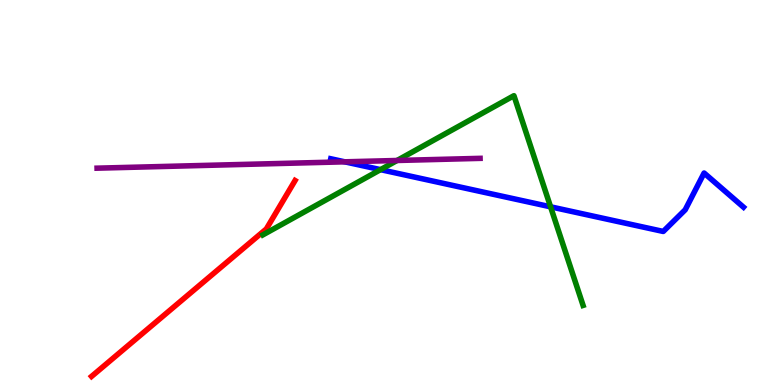[{'lines': ['blue', 'red'], 'intersections': []}, {'lines': ['green', 'red'], 'intersections': []}, {'lines': ['purple', 'red'], 'intersections': []}, {'lines': ['blue', 'green'], 'intersections': [{'x': 4.91, 'y': 5.59}, {'x': 7.1, 'y': 4.63}]}, {'lines': ['blue', 'purple'], 'intersections': [{'x': 4.45, 'y': 5.8}]}, {'lines': ['green', 'purple'], 'intersections': [{'x': 5.12, 'y': 5.83}]}]